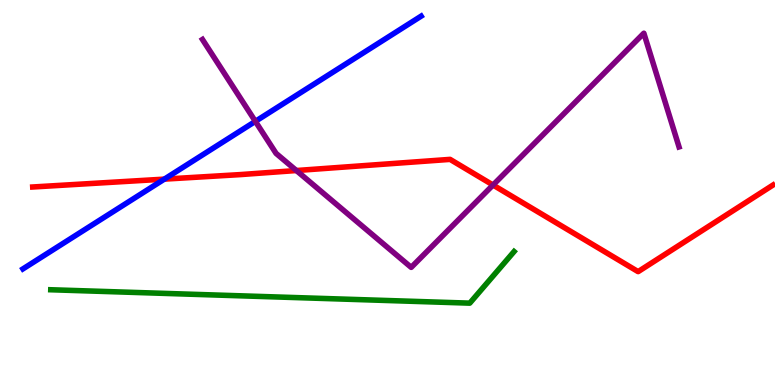[{'lines': ['blue', 'red'], 'intersections': [{'x': 2.12, 'y': 5.35}]}, {'lines': ['green', 'red'], 'intersections': []}, {'lines': ['purple', 'red'], 'intersections': [{'x': 3.82, 'y': 5.57}, {'x': 6.36, 'y': 5.19}]}, {'lines': ['blue', 'green'], 'intersections': []}, {'lines': ['blue', 'purple'], 'intersections': [{'x': 3.3, 'y': 6.85}]}, {'lines': ['green', 'purple'], 'intersections': []}]